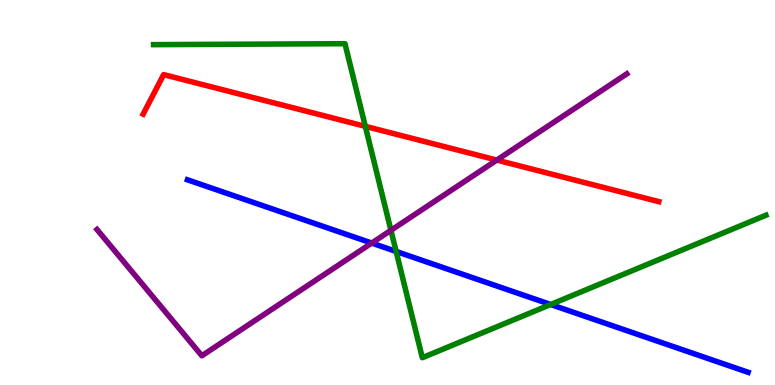[{'lines': ['blue', 'red'], 'intersections': []}, {'lines': ['green', 'red'], 'intersections': [{'x': 4.71, 'y': 6.72}]}, {'lines': ['purple', 'red'], 'intersections': [{'x': 6.41, 'y': 5.84}]}, {'lines': ['blue', 'green'], 'intersections': [{'x': 5.11, 'y': 3.47}, {'x': 7.11, 'y': 2.09}]}, {'lines': ['blue', 'purple'], 'intersections': [{'x': 4.8, 'y': 3.69}]}, {'lines': ['green', 'purple'], 'intersections': [{'x': 5.04, 'y': 4.02}]}]